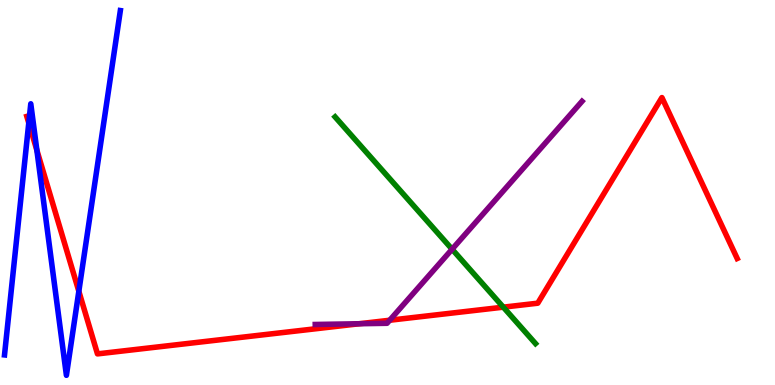[{'lines': ['blue', 'red'], 'intersections': [{'x': 0.371, 'y': 6.81}, {'x': 0.476, 'y': 6.1}, {'x': 1.02, 'y': 2.43}]}, {'lines': ['green', 'red'], 'intersections': [{'x': 6.49, 'y': 2.02}]}, {'lines': ['purple', 'red'], 'intersections': [{'x': 4.64, 'y': 1.59}, {'x': 5.03, 'y': 1.68}]}, {'lines': ['blue', 'green'], 'intersections': []}, {'lines': ['blue', 'purple'], 'intersections': []}, {'lines': ['green', 'purple'], 'intersections': [{'x': 5.83, 'y': 3.53}]}]